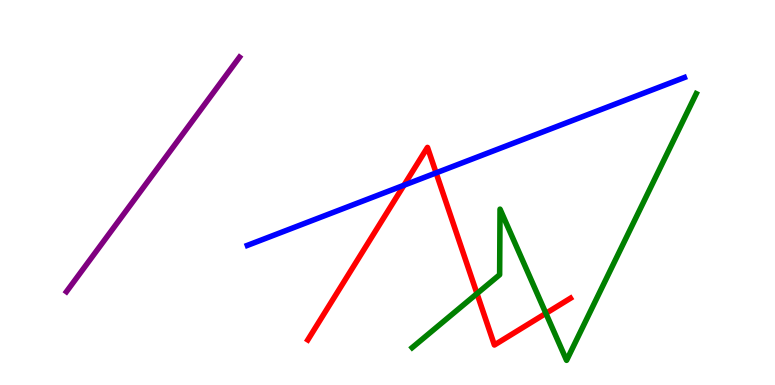[{'lines': ['blue', 'red'], 'intersections': [{'x': 5.21, 'y': 5.19}, {'x': 5.63, 'y': 5.51}]}, {'lines': ['green', 'red'], 'intersections': [{'x': 6.15, 'y': 2.37}, {'x': 7.04, 'y': 1.86}]}, {'lines': ['purple', 'red'], 'intersections': []}, {'lines': ['blue', 'green'], 'intersections': []}, {'lines': ['blue', 'purple'], 'intersections': []}, {'lines': ['green', 'purple'], 'intersections': []}]